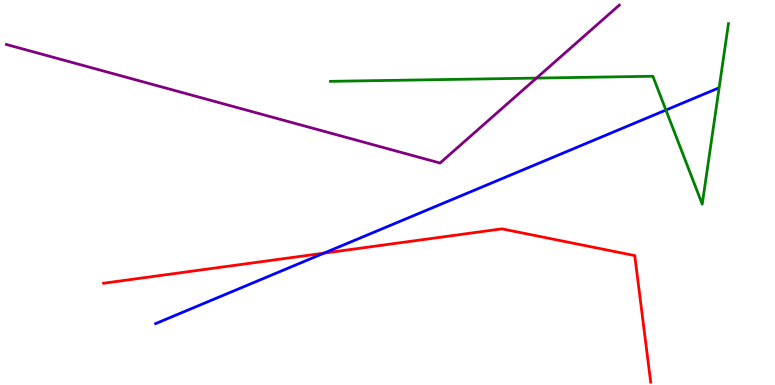[{'lines': ['blue', 'red'], 'intersections': [{'x': 4.18, 'y': 3.42}]}, {'lines': ['green', 'red'], 'intersections': []}, {'lines': ['purple', 'red'], 'intersections': []}, {'lines': ['blue', 'green'], 'intersections': [{'x': 8.59, 'y': 7.14}]}, {'lines': ['blue', 'purple'], 'intersections': []}, {'lines': ['green', 'purple'], 'intersections': [{'x': 6.92, 'y': 7.97}]}]